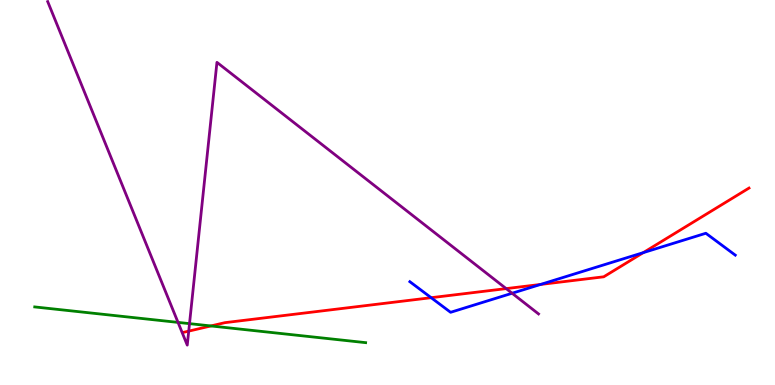[{'lines': ['blue', 'red'], 'intersections': [{'x': 5.56, 'y': 2.27}, {'x': 6.97, 'y': 2.61}, {'x': 8.3, 'y': 3.44}]}, {'lines': ['green', 'red'], 'intersections': [{'x': 2.72, 'y': 1.53}]}, {'lines': ['purple', 'red'], 'intersections': [{'x': 2.44, 'y': 1.4}, {'x': 6.53, 'y': 2.5}]}, {'lines': ['blue', 'green'], 'intersections': []}, {'lines': ['blue', 'purple'], 'intersections': [{'x': 6.61, 'y': 2.38}]}, {'lines': ['green', 'purple'], 'intersections': [{'x': 2.3, 'y': 1.63}, {'x': 2.45, 'y': 1.59}]}]